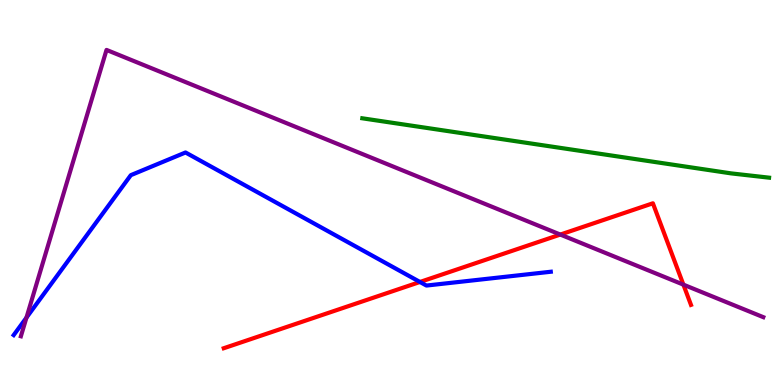[{'lines': ['blue', 'red'], 'intersections': [{'x': 5.42, 'y': 2.68}]}, {'lines': ['green', 'red'], 'intersections': []}, {'lines': ['purple', 'red'], 'intersections': [{'x': 7.23, 'y': 3.91}, {'x': 8.82, 'y': 2.61}]}, {'lines': ['blue', 'green'], 'intersections': []}, {'lines': ['blue', 'purple'], 'intersections': [{'x': 0.341, 'y': 1.75}]}, {'lines': ['green', 'purple'], 'intersections': []}]